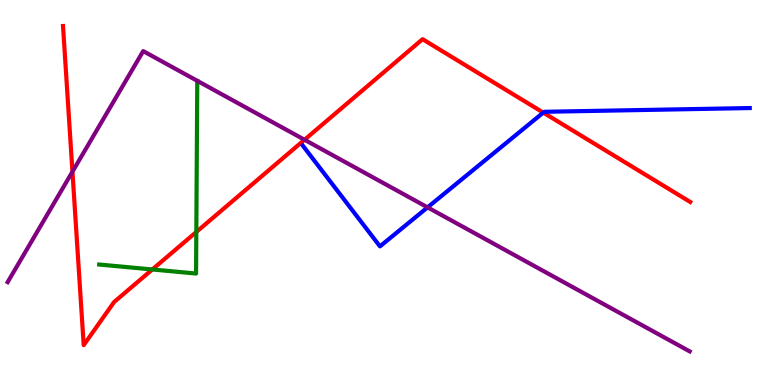[{'lines': ['blue', 'red'], 'intersections': [{'x': 7.01, 'y': 7.08}]}, {'lines': ['green', 'red'], 'intersections': [{'x': 1.97, 'y': 3.0}, {'x': 2.53, 'y': 3.97}]}, {'lines': ['purple', 'red'], 'intersections': [{'x': 0.935, 'y': 5.54}, {'x': 3.93, 'y': 6.37}]}, {'lines': ['blue', 'green'], 'intersections': []}, {'lines': ['blue', 'purple'], 'intersections': [{'x': 5.52, 'y': 4.61}]}, {'lines': ['green', 'purple'], 'intersections': []}]